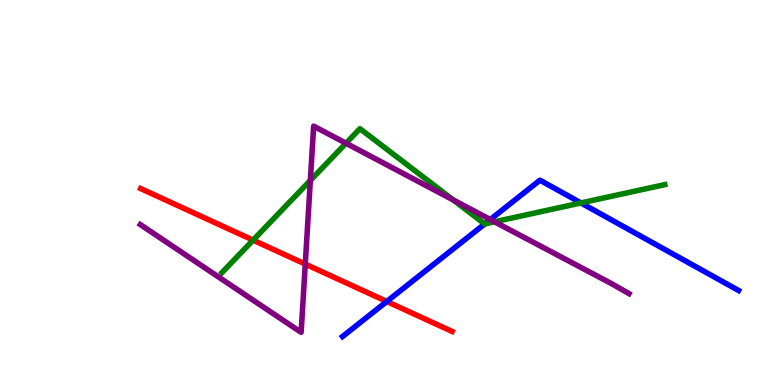[{'lines': ['blue', 'red'], 'intersections': [{'x': 4.99, 'y': 2.17}]}, {'lines': ['green', 'red'], 'intersections': [{'x': 3.27, 'y': 3.76}]}, {'lines': ['purple', 'red'], 'intersections': [{'x': 3.94, 'y': 3.14}]}, {'lines': ['blue', 'green'], 'intersections': [{'x': 6.25, 'y': 4.18}, {'x': 7.5, 'y': 4.73}]}, {'lines': ['blue', 'purple'], 'intersections': [{'x': 6.33, 'y': 4.3}]}, {'lines': ['green', 'purple'], 'intersections': [{'x': 4.0, 'y': 5.31}, {'x': 4.46, 'y': 6.28}, {'x': 5.85, 'y': 4.81}, {'x': 6.38, 'y': 4.24}]}]